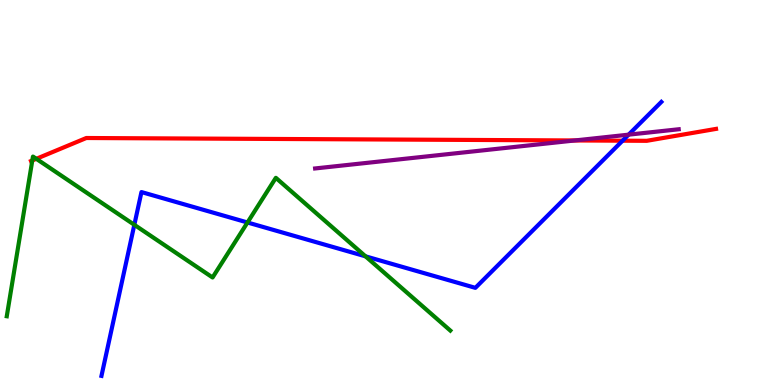[{'lines': ['blue', 'red'], 'intersections': [{'x': 8.03, 'y': 6.35}]}, {'lines': ['green', 'red'], 'intersections': [{'x': 0.417, 'y': 5.83}, {'x': 0.469, 'y': 5.87}]}, {'lines': ['purple', 'red'], 'intersections': [{'x': 7.42, 'y': 6.35}]}, {'lines': ['blue', 'green'], 'intersections': [{'x': 1.73, 'y': 4.16}, {'x': 3.19, 'y': 4.22}, {'x': 4.72, 'y': 3.34}]}, {'lines': ['blue', 'purple'], 'intersections': [{'x': 8.11, 'y': 6.5}]}, {'lines': ['green', 'purple'], 'intersections': []}]